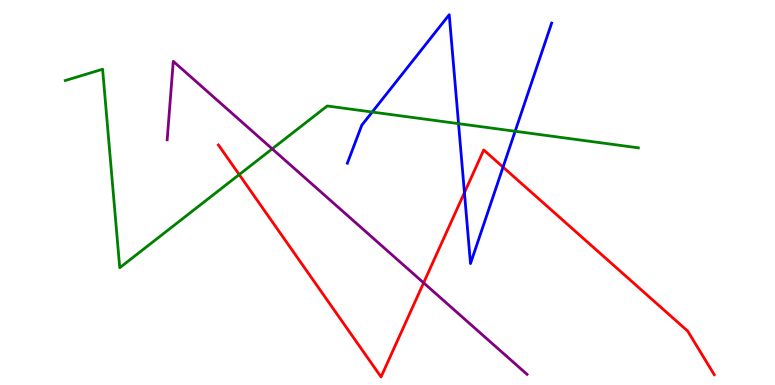[{'lines': ['blue', 'red'], 'intersections': [{'x': 5.99, 'y': 5.0}, {'x': 6.49, 'y': 5.66}]}, {'lines': ['green', 'red'], 'intersections': [{'x': 3.09, 'y': 5.47}]}, {'lines': ['purple', 'red'], 'intersections': [{'x': 5.47, 'y': 2.65}]}, {'lines': ['blue', 'green'], 'intersections': [{'x': 4.8, 'y': 7.09}, {'x': 5.92, 'y': 6.79}, {'x': 6.65, 'y': 6.59}]}, {'lines': ['blue', 'purple'], 'intersections': []}, {'lines': ['green', 'purple'], 'intersections': [{'x': 3.51, 'y': 6.13}]}]